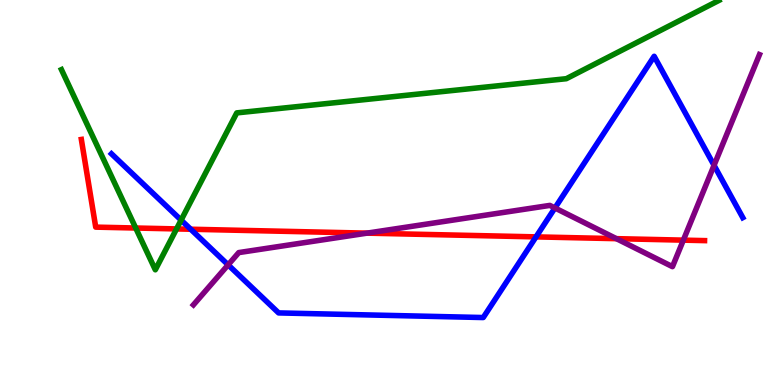[{'lines': ['blue', 'red'], 'intersections': [{'x': 2.46, 'y': 4.05}, {'x': 6.92, 'y': 3.85}]}, {'lines': ['green', 'red'], 'intersections': [{'x': 1.75, 'y': 4.08}, {'x': 2.28, 'y': 4.05}]}, {'lines': ['purple', 'red'], 'intersections': [{'x': 4.74, 'y': 3.94}, {'x': 7.95, 'y': 3.8}, {'x': 8.82, 'y': 3.76}]}, {'lines': ['blue', 'green'], 'intersections': [{'x': 2.34, 'y': 4.28}]}, {'lines': ['blue', 'purple'], 'intersections': [{'x': 2.94, 'y': 3.12}, {'x': 7.16, 'y': 4.6}, {'x': 9.21, 'y': 5.71}]}, {'lines': ['green', 'purple'], 'intersections': []}]